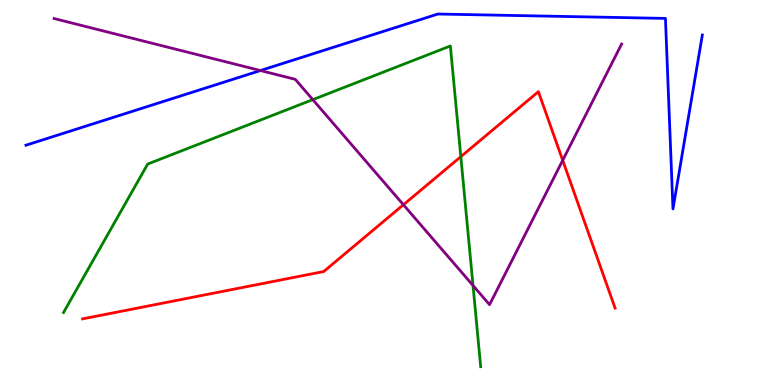[{'lines': ['blue', 'red'], 'intersections': []}, {'lines': ['green', 'red'], 'intersections': [{'x': 5.95, 'y': 5.93}]}, {'lines': ['purple', 'red'], 'intersections': [{'x': 5.21, 'y': 4.68}, {'x': 7.26, 'y': 5.84}]}, {'lines': ['blue', 'green'], 'intersections': []}, {'lines': ['blue', 'purple'], 'intersections': [{'x': 3.36, 'y': 8.17}]}, {'lines': ['green', 'purple'], 'intersections': [{'x': 4.04, 'y': 7.41}, {'x': 6.1, 'y': 2.58}]}]